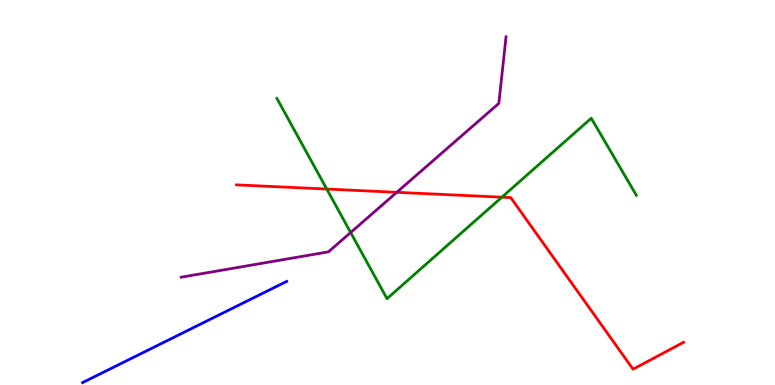[{'lines': ['blue', 'red'], 'intersections': []}, {'lines': ['green', 'red'], 'intersections': [{'x': 4.22, 'y': 5.09}, {'x': 6.48, 'y': 4.88}]}, {'lines': ['purple', 'red'], 'intersections': [{'x': 5.12, 'y': 5.01}]}, {'lines': ['blue', 'green'], 'intersections': []}, {'lines': ['blue', 'purple'], 'intersections': []}, {'lines': ['green', 'purple'], 'intersections': [{'x': 4.52, 'y': 3.96}]}]